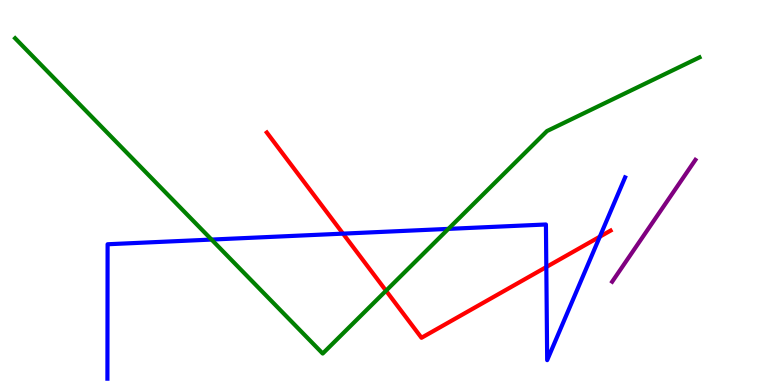[{'lines': ['blue', 'red'], 'intersections': [{'x': 4.43, 'y': 3.93}, {'x': 7.05, 'y': 3.06}, {'x': 7.74, 'y': 3.85}]}, {'lines': ['green', 'red'], 'intersections': [{'x': 4.98, 'y': 2.45}]}, {'lines': ['purple', 'red'], 'intersections': []}, {'lines': ['blue', 'green'], 'intersections': [{'x': 2.73, 'y': 3.78}, {'x': 5.79, 'y': 4.05}]}, {'lines': ['blue', 'purple'], 'intersections': []}, {'lines': ['green', 'purple'], 'intersections': []}]